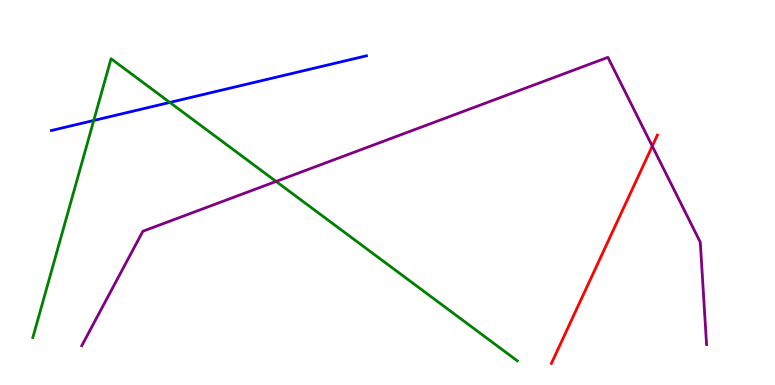[{'lines': ['blue', 'red'], 'intersections': []}, {'lines': ['green', 'red'], 'intersections': []}, {'lines': ['purple', 'red'], 'intersections': [{'x': 8.42, 'y': 6.2}]}, {'lines': ['blue', 'green'], 'intersections': [{'x': 1.21, 'y': 6.87}, {'x': 2.19, 'y': 7.34}]}, {'lines': ['blue', 'purple'], 'intersections': []}, {'lines': ['green', 'purple'], 'intersections': [{'x': 3.56, 'y': 5.29}]}]